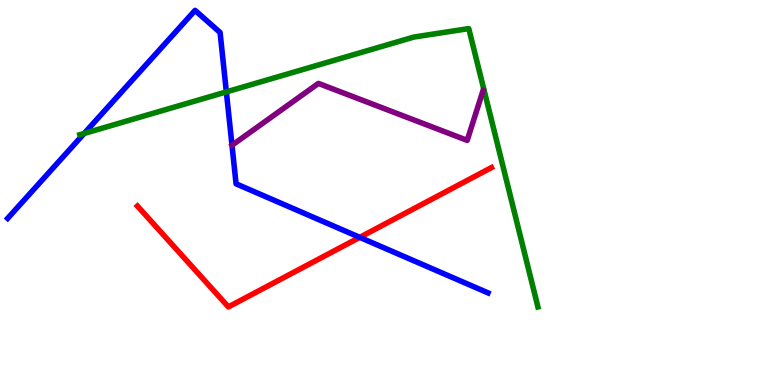[{'lines': ['blue', 'red'], 'intersections': [{'x': 4.64, 'y': 3.84}]}, {'lines': ['green', 'red'], 'intersections': []}, {'lines': ['purple', 'red'], 'intersections': []}, {'lines': ['blue', 'green'], 'intersections': [{'x': 1.09, 'y': 6.53}, {'x': 2.92, 'y': 7.61}]}, {'lines': ['blue', 'purple'], 'intersections': []}, {'lines': ['green', 'purple'], 'intersections': []}]